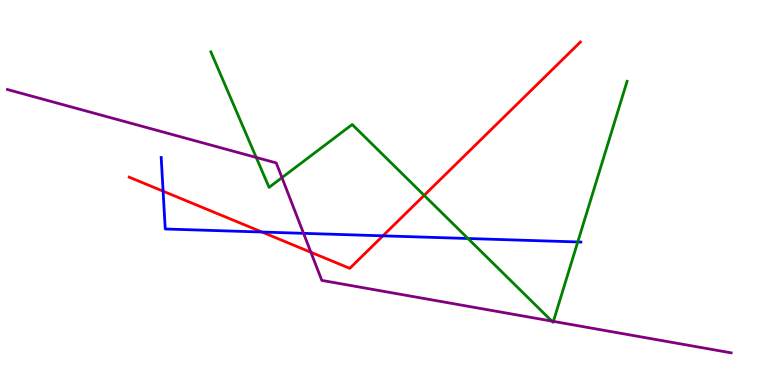[{'lines': ['blue', 'red'], 'intersections': [{'x': 2.1, 'y': 5.03}, {'x': 3.38, 'y': 3.97}, {'x': 4.94, 'y': 3.87}]}, {'lines': ['green', 'red'], 'intersections': [{'x': 5.47, 'y': 4.93}]}, {'lines': ['purple', 'red'], 'intersections': [{'x': 4.01, 'y': 3.45}]}, {'lines': ['blue', 'green'], 'intersections': [{'x': 6.04, 'y': 3.81}, {'x': 7.45, 'y': 3.72}]}, {'lines': ['blue', 'purple'], 'intersections': [{'x': 3.92, 'y': 3.94}]}, {'lines': ['green', 'purple'], 'intersections': [{'x': 3.31, 'y': 5.91}, {'x': 3.64, 'y': 5.39}, {'x': 7.12, 'y': 1.66}, {'x': 7.14, 'y': 1.65}]}]